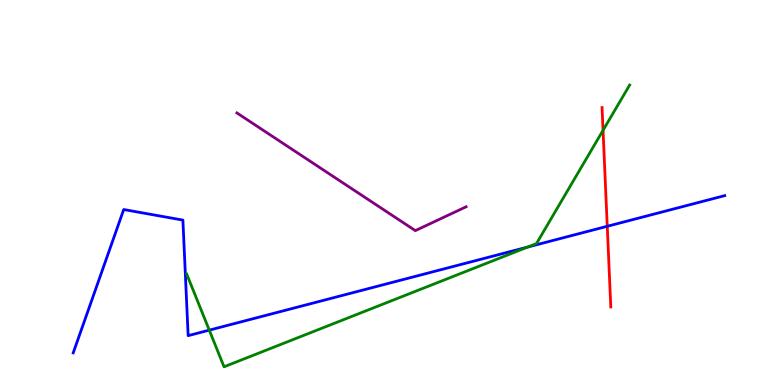[{'lines': ['blue', 'red'], 'intersections': [{'x': 7.84, 'y': 4.12}]}, {'lines': ['green', 'red'], 'intersections': [{'x': 7.78, 'y': 6.62}]}, {'lines': ['purple', 'red'], 'intersections': []}, {'lines': ['blue', 'green'], 'intersections': [{'x': 2.7, 'y': 1.42}, {'x': 6.81, 'y': 3.58}]}, {'lines': ['blue', 'purple'], 'intersections': []}, {'lines': ['green', 'purple'], 'intersections': []}]